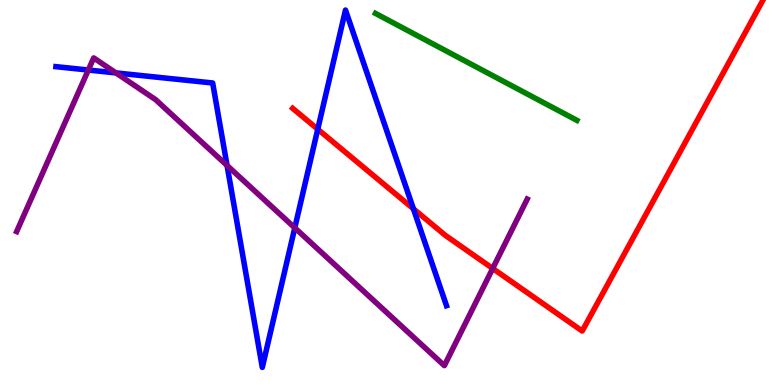[{'lines': ['blue', 'red'], 'intersections': [{'x': 4.1, 'y': 6.64}, {'x': 5.33, 'y': 4.58}]}, {'lines': ['green', 'red'], 'intersections': []}, {'lines': ['purple', 'red'], 'intersections': [{'x': 6.36, 'y': 3.03}]}, {'lines': ['blue', 'green'], 'intersections': []}, {'lines': ['blue', 'purple'], 'intersections': [{'x': 1.14, 'y': 8.18}, {'x': 1.5, 'y': 8.11}, {'x': 2.93, 'y': 5.7}, {'x': 3.8, 'y': 4.08}]}, {'lines': ['green', 'purple'], 'intersections': []}]